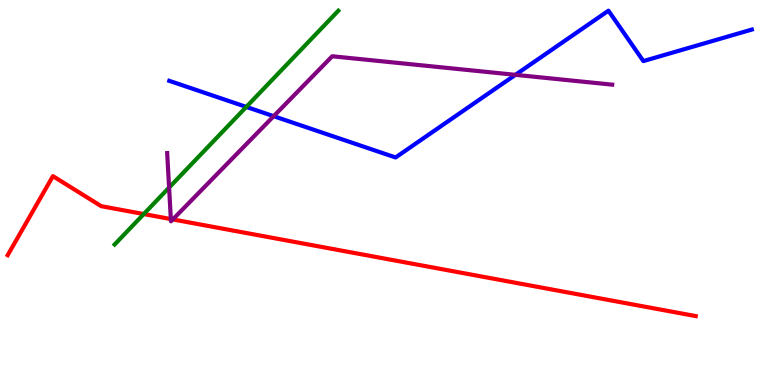[{'lines': ['blue', 'red'], 'intersections': []}, {'lines': ['green', 'red'], 'intersections': [{'x': 1.85, 'y': 4.44}]}, {'lines': ['purple', 'red'], 'intersections': [{'x': 2.2, 'y': 4.31}, {'x': 2.23, 'y': 4.3}]}, {'lines': ['blue', 'green'], 'intersections': [{'x': 3.18, 'y': 7.22}]}, {'lines': ['blue', 'purple'], 'intersections': [{'x': 3.53, 'y': 6.98}, {'x': 6.65, 'y': 8.06}]}, {'lines': ['green', 'purple'], 'intersections': [{'x': 2.18, 'y': 5.13}]}]